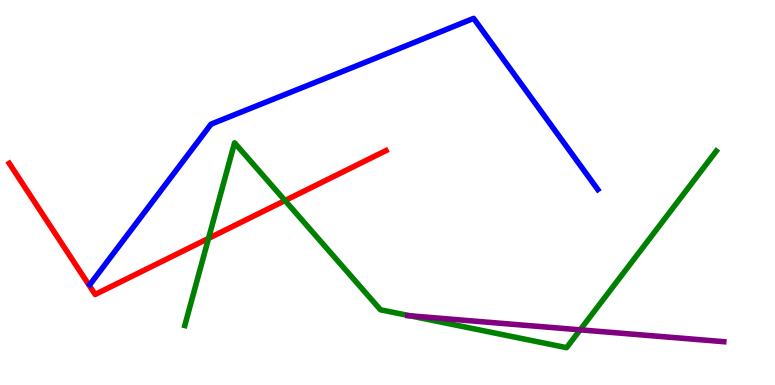[{'lines': ['blue', 'red'], 'intersections': []}, {'lines': ['green', 'red'], 'intersections': [{'x': 2.69, 'y': 3.81}, {'x': 3.68, 'y': 4.79}]}, {'lines': ['purple', 'red'], 'intersections': []}, {'lines': ['blue', 'green'], 'intersections': []}, {'lines': ['blue', 'purple'], 'intersections': []}, {'lines': ['green', 'purple'], 'intersections': [{'x': 5.29, 'y': 1.8}, {'x': 7.49, 'y': 1.43}]}]